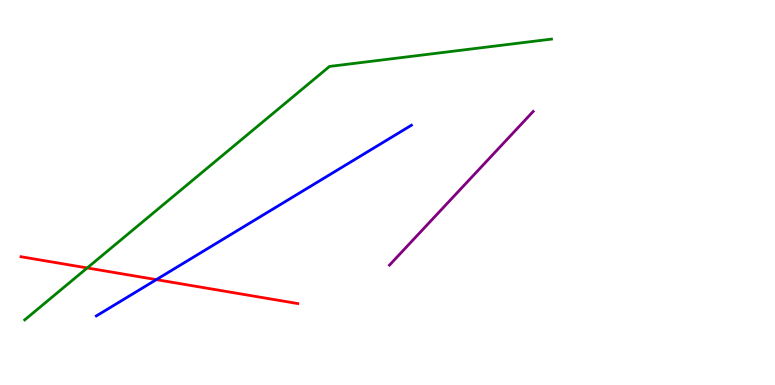[{'lines': ['blue', 'red'], 'intersections': [{'x': 2.02, 'y': 2.74}]}, {'lines': ['green', 'red'], 'intersections': [{'x': 1.13, 'y': 3.04}]}, {'lines': ['purple', 'red'], 'intersections': []}, {'lines': ['blue', 'green'], 'intersections': []}, {'lines': ['blue', 'purple'], 'intersections': []}, {'lines': ['green', 'purple'], 'intersections': []}]